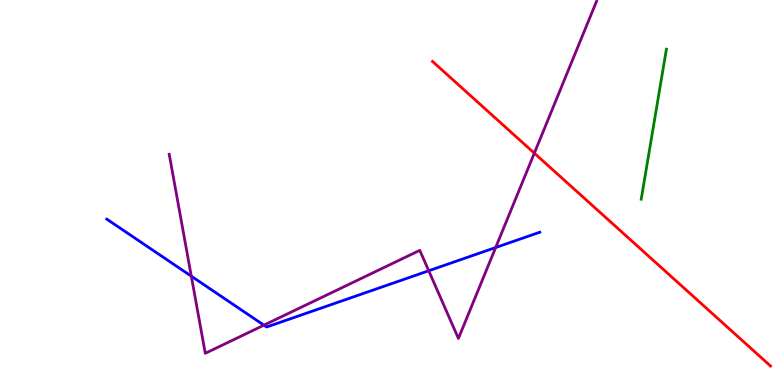[{'lines': ['blue', 'red'], 'intersections': []}, {'lines': ['green', 'red'], 'intersections': []}, {'lines': ['purple', 'red'], 'intersections': [{'x': 6.89, 'y': 6.02}]}, {'lines': ['blue', 'green'], 'intersections': []}, {'lines': ['blue', 'purple'], 'intersections': [{'x': 2.47, 'y': 2.83}, {'x': 3.41, 'y': 1.55}, {'x': 5.53, 'y': 2.97}, {'x': 6.4, 'y': 3.57}]}, {'lines': ['green', 'purple'], 'intersections': []}]